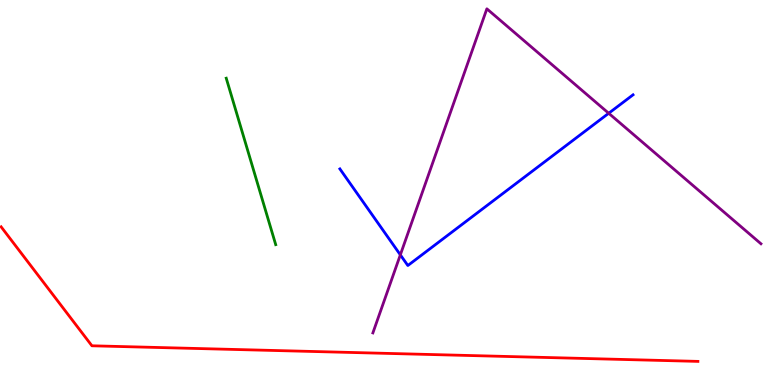[{'lines': ['blue', 'red'], 'intersections': []}, {'lines': ['green', 'red'], 'intersections': []}, {'lines': ['purple', 'red'], 'intersections': []}, {'lines': ['blue', 'green'], 'intersections': []}, {'lines': ['blue', 'purple'], 'intersections': [{'x': 5.17, 'y': 3.38}, {'x': 7.85, 'y': 7.06}]}, {'lines': ['green', 'purple'], 'intersections': []}]